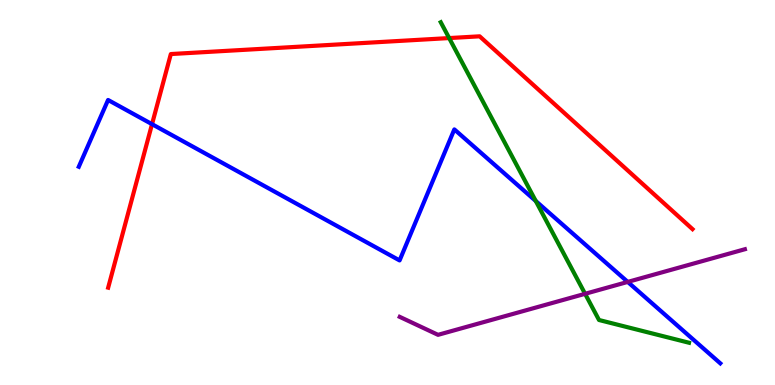[{'lines': ['blue', 'red'], 'intersections': [{'x': 1.96, 'y': 6.77}]}, {'lines': ['green', 'red'], 'intersections': [{'x': 5.8, 'y': 9.01}]}, {'lines': ['purple', 'red'], 'intersections': []}, {'lines': ['blue', 'green'], 'intersections': [{'x': 6.91, 'y': 4.78}]}, {'lines': ['blue', 'purple'], 'intersections': [{'x': 8.1, 'y': 2.68}]}, {'lines': ['green', 'purple'], 'intersections': [{'x': 7.55, 'y': 2.37}]}]